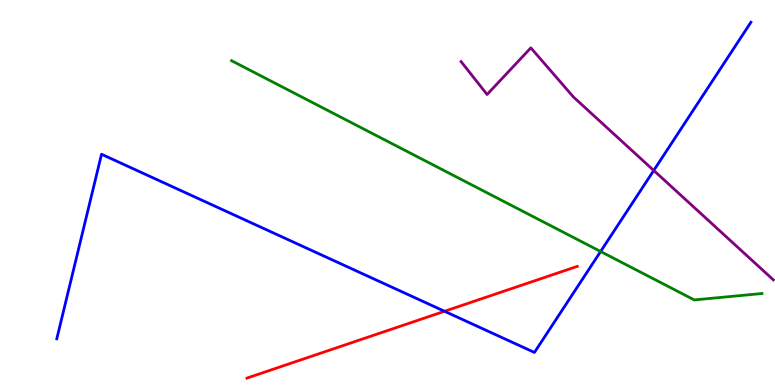[{'lines': ['blue', 'red'], 'intersections': [{'x': 5.74, 'y': 1.91}]}, {'lines': ['green', 'red'], 'intersections': []}, {'lines': ['purple', 'red'], 'intersections': []}, {'lines': ['blue', 'green'], 'intersections': [{'x': 7.75, 'y': 3.47}]}, {'lines': ['blue', 'purple'], 'intersections': [{'x': 8.44, 'y': 5.57}]}, {'lines': ['green', 'purple'], 'intersections': []}]